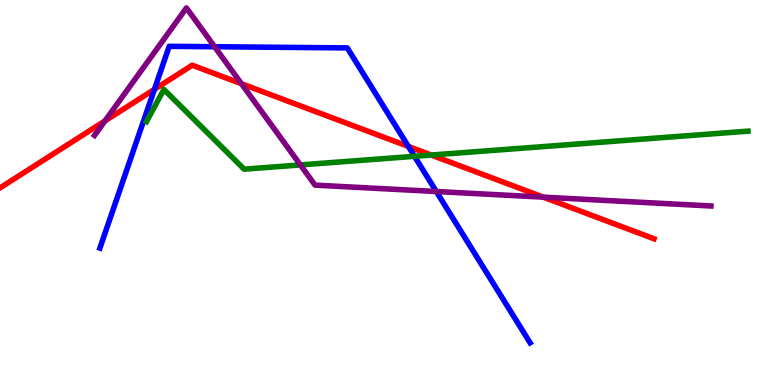[{'lines': ['blue', 'red'], 'intersections': [{'x': 1.99, 'y': 7.68}, {'x': 5.27, 'y': 6.2}]}, {'lines': ['green', 'red'], 'intersections': [{'x': 5.56, 'y': 5.97}]}, {'lines': ['purple', 'red'], 'intersections': [{'x': 1.35, 'y': 6.86}, {'x': 3.12, 'y': 7.83}, {'x': 7.01, 'y': 4.88}]}, {'lines': ['blue', 'green'], 'intersections': [{'x': 5.35, 'y': 5.94}]}, {'lines': ['blue', 'purple'], 'intersections': [{'x': 2.77, 'y': 8.79}, {'x': 5.63, 'y': 5.03}]}, {'lines': ['green', 'purple'], 'intersections': [{'x': 3.88, 'y': 5.72}]}]